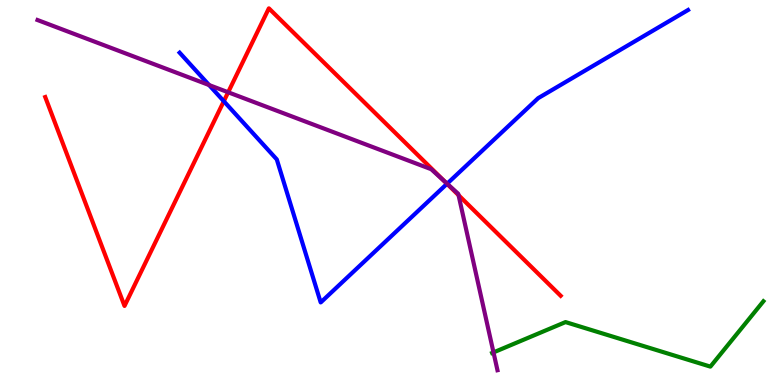[{'lines': ['blue', 'red'], 'intersections': [{'x': 2.89, 'y': 7.37}, {'x': 5.77, 'y': 5.23}]}, {'lines': ['green', 'red'], 'intersections': []}, {'lines': ['purple', 'red'], 'intersections': [{'x': 2.94, 'y': 7.6}, {'x': 5.73, 'y': 5.3}, {'x': 5.92, 'y': 4.93}]}, {'lines': ['blue', 'green'], 'intersections': []}, {'lines': ['blue', 'purple'], 'intersections': [{'x': 2.7, 'y': 7.79}, {'x': 5.77, 'y': 5.23}]}, {'lines': ['green', 'purple'], 'intersections': [{'x': 6.37, 'y': 0.847}]}]